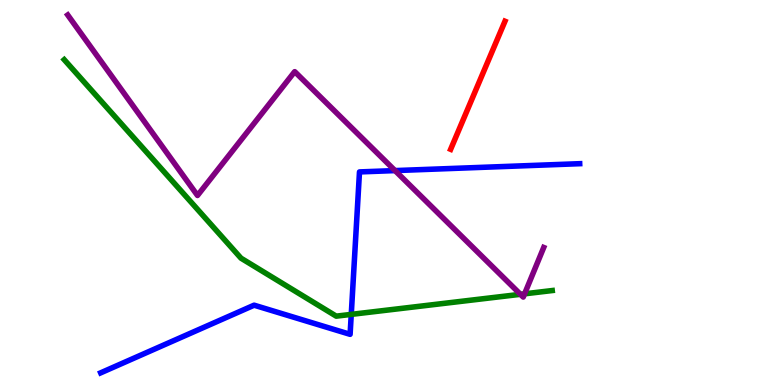[{'lines': ['blue', 'red'], 'intersections': []}, {'lines': ['green', 'red'], 'intersections': []}, {'lines': ['purple', 'red'], 'intersections': []}, {'lines': ['blue', 'green'], 'intersections': [{'x': 4.53, 'y': 1.83}]}, {'lines': ['blue', 'purple'], 'intersections': [{'x': 5.1, 'y': 5.57}]}, {'lines': ['green', 'purple'], 'intersections': [{'x': 6.72, 'y': 2.36}, {'x': 6.77, 'y': 2.37}]}]